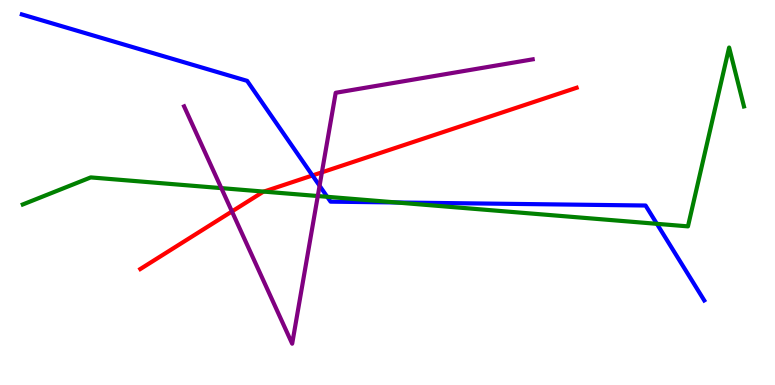[{'lines': ['blue', 'red'], 'intersections': [{'x': 4.03, 'y': 5.44}]}, {'lines': ['green', 'red'], 'intersections': [{'x': 3.4, 'y': 5.02}]}, {'lines': ['purple', 'red'], 'intersections': [{'x': 2.99, 'y': 4.51}, {'x': 4.15, 'y': 5.52}]}, {'lines': ['blue', 'green'], 'intersections': [{'x': 4.22, 'y': 4.89}, {'x': 5.11, 'y': 4.74}, {'x': 8.48, 'y': 4.19}]}, {'lines': ['blue', 'purple'], 'intersections': [{'x': 4.12, 'y': 5.18}]}, {'lines': ['green', 'purple'], 'intersections': [{'x': 2.86, 'y': 5.11}, {'x': 4.1, 'y': 4.91}]}]